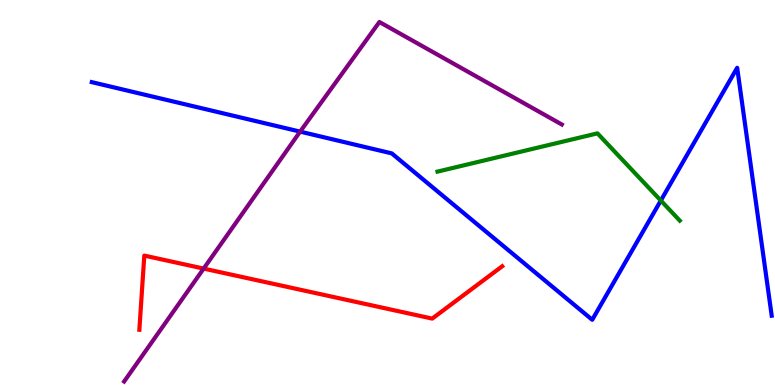[{'lines': ['blue', 'red'], 'intersections': []}, {'lines': ['green', 'red'], 'intersections': []}, {'lines': ['purple', 'red'], 'intersections': [{'x': 2.63, 'y': 3.02}]}, {'lines': ['blue', 'green'], 'intersections': [{'x': 8.53, 'y': 4.79}]}, {'lines': ['blue', 'purple'], 'intersections': [{'x': 3.87, 'y': 6.58}]}, {'lines': ['green', 'purple'], 'intersections': []}]